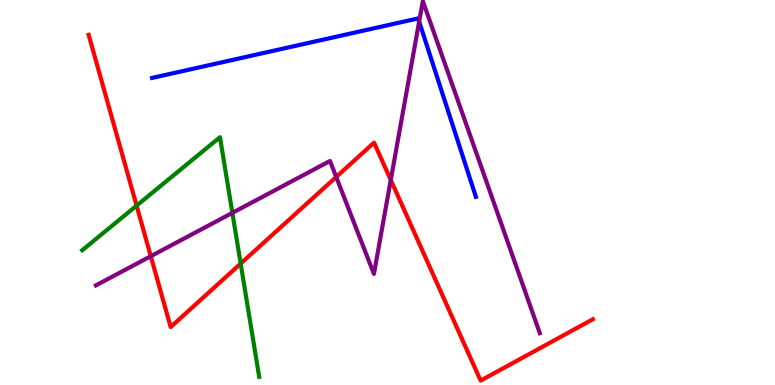[{'lines': ['blue', 'red'], 'intersections': []}, {'lines': ['green', 'red'], 'intersections': [{'x': 1.76, 'y': 4.66}, {'x': 3.11, 'y': 3.15}]}, {'lines': ['purple', 'red'], 'intersections': [{'x': 1.95, 'y': 3.34}, {'x': 4.34, 'y': 5.4}, {'x': 5.04, 'y': 5.33}]}, {'lines': ['blue', 'green'], 'intersections': []}, {'lines': ['blue', 'purple'], 'intersections': [{'x': 5.41, 'y': 9.44}]}, {'lines': ['green', 'purple'], 'intersections': [{'x': 3.0, 'y': 4.47}]}]